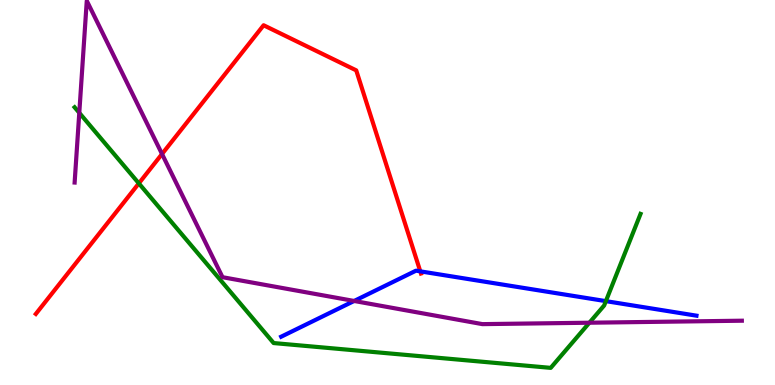[{'lines': ['blue', 'red'], 'intersections': [{'x': 5.42, 'y': 2.95}]}, {'lines': ['green', 'red'], 'intersections': [{'x': 1.79, 'y': 5.24}]}, {'lines': ['purple', 'red'], 'intersections': [{'x': 2.09, 'y': 6.0}]}, {'lines': ['blue', 'green'], 'intersections': [{'x': 7.82, 'y': 2.18}]}, {'lines': ['blue', 'purple'], 'intersections': [{'x': 4.57, 'y': 2.18}]}, {'lines': ['green', 'purple'], 'intersections': [{'x': 1.02, 'y': 7.07}, {'x': 7.61, 'y': 1.62}]}]